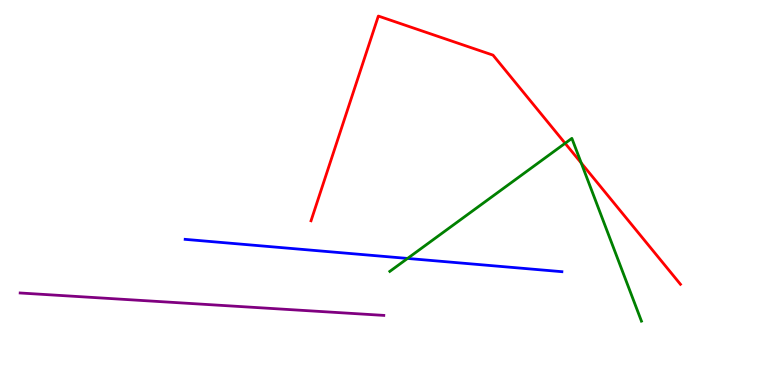[{'lines': ['blue', 'red'], 'intersections': []}, {'lines': ['green', 'red'], 'intersections': [{'x': 7.29, 'y': 6.28}, {'x': 7.5, 'y': 5.77}]}, {'lines': ['purple', 'red'], 'intersections': []}, {'lines': ['blue', 'green'], 'intersections': [{'x': 5.26, 'y': 3.29}]}, {'lines': ['blue', 'purple'], 'intersections': []}, {'lines': ['green', 'purple'], 'intersections': []}]